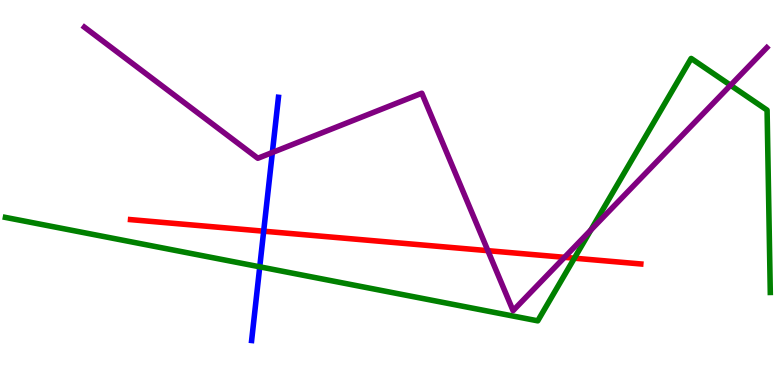[{'lines': ['blue', 'red'], 'intersections': [{'x': 3.4, 'y': 4.0}]}, {'lines': ['green', 'red'], 'intersections': [{'x': 7.41, 'y': 3.29}]}, {'lines': ['purple', 'red'], 'intersections': [{'x': 6.3, 'y': 3.49}, {'x': 7.28, 'y': 3.32}]}, {'lines': ['blue', 'green'], 'intersections': [{'x': 3.35, 'y': 3.07}]}, {'lines': ['blue', 'purple'], 'intersections': [{'x': 3.51, 'y': 6.04}]}, {'lines': ['green', 'purple'], 'intersections': [{'x': 7.62, 'y': 4.02}, {'x': 9.43, 'y': 7.79}]}]